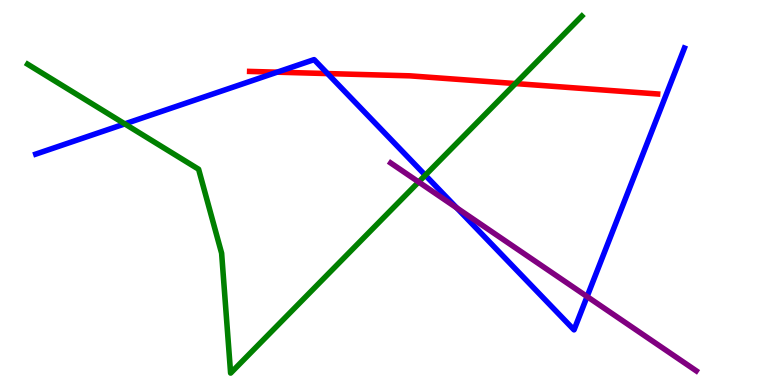[{'lines': ['blue', 'red'], 'intersections': [{'x': 3.58, 'y': 8.13}, {'x': 4.23, 'y': 8.09}]}, {'lines': ['green', 'red'], 'intersections': [{'x': 6.65, 'y': 7.83}]}, {'lines': ['purple', 'red'], 'intersections': []}, {'lines': ['blue', 'green'], 'intersections': [{'x': 1.61, 'y': 6.78}, {'x': 5.49, 'y': 5.45}]}, {'lines': ['blue', 'purple'], 'intersections': [{'x': 5.89, 'y': 4.6}, {'x': 7.58, 'y': 2.3}]}, {'lines': ['green', 'purple'], 'intersections': [{'x': 5.4, 'y': 5.27}]}]